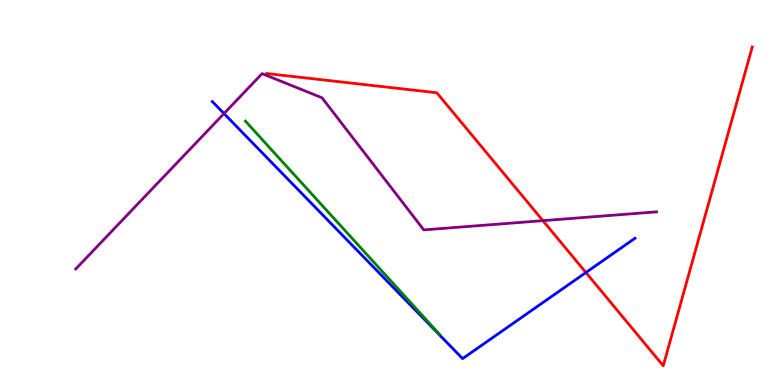[{'lines': ['blue', 'red'], 'intersections': [{'x': 7.56, 'y': 2.92}]}, {'lines': ['green', 'red'], 'intersections': []}, {'lines': ['purple', 'red'], 'intersections': [{'x': 7.01, 'y': 4.27}]}, {'lines': ['blue', 'green'], 'intersections': []}, {'lines': ['blue', 'purple'], 'intersections': [{'x': 2.89, 'y': 7.05}]}, {'lines': ['green', 'purple'], 'intersections': []}]